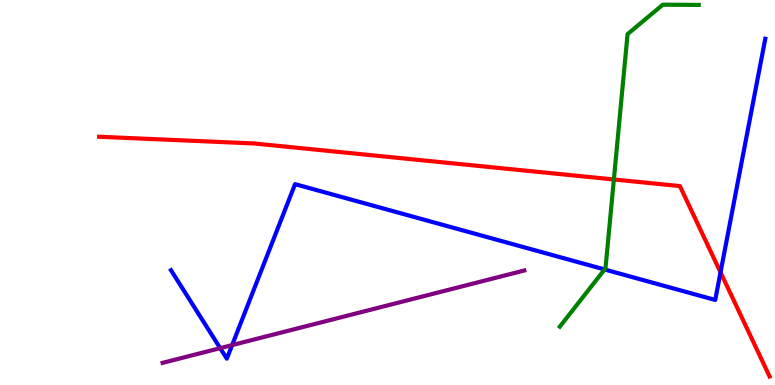[{'lines': ['blue', 'red'], 'intersections': [{'x': 9.3, 'y': 2.93}]}, {'lines': ['green', 'red'], 'intersections': [{'x': 7.92, 'y': 5.34}]}, {'lines': ['purple', 'red'], 'intersections': []}, {'lines': ['blue', 'green'], 'intersections': [{'x': 7.8, 'y': 3.0}]}, {'lines': ['blue', 'purple'], 'intersections': [{'x': 2.84, 'y': 0.957}, {'x': 3.0, 'y': 1.04}]}, {'lines': ['green', 'purple'], 'intersections': []}]